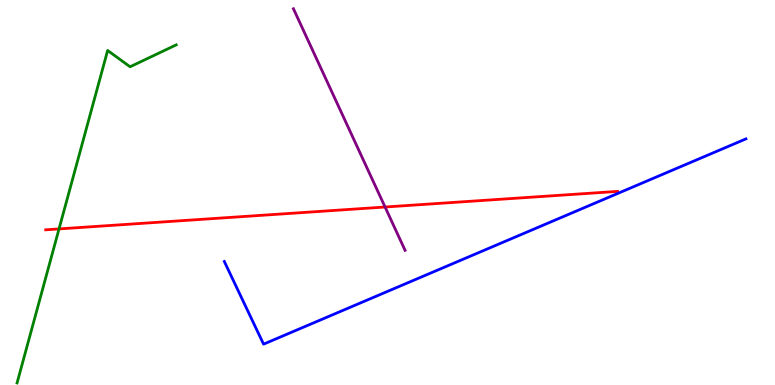[{'lines': ['blue', 'red'], 'intersections': []}, {'lines': ['green', 'red'], 'intersections': [{'x': 0.762, 'y': 4.05}]}, {'lines': ['purple', 'red'], 'intersections': [{'x': 4.97, 'y': 4.62}]}, {'lines': ['blue', 'green'], 'intersections': []}, {'lines': ['blue', 'purple'], 'intersections': []}, {'lines': ['green', 'purple'], 'intersections': []}]